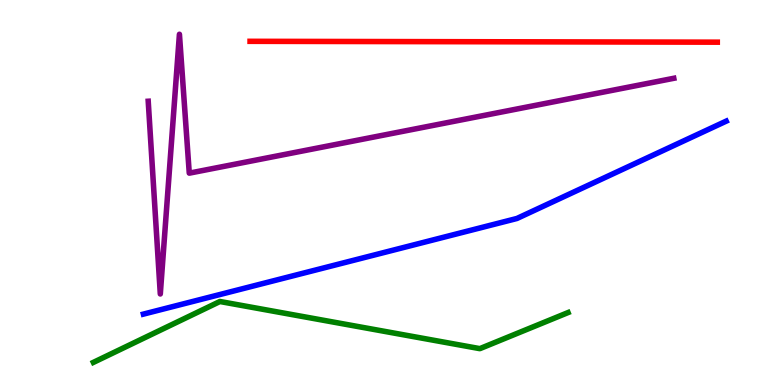[{'lines': ['blue', 'red'], 'intersections': []}, {'lines': ['green', 'red'], 'intersections': []}, {'lines': ['purple', 'red'], 'intersections': []}, {'lines': ['blue', 'green'], 'intersections': []}, {'lines': ['blue', 'purple'], 'intersections': []}, {'lines': ['green', 'purple'], 'intersections': []}]